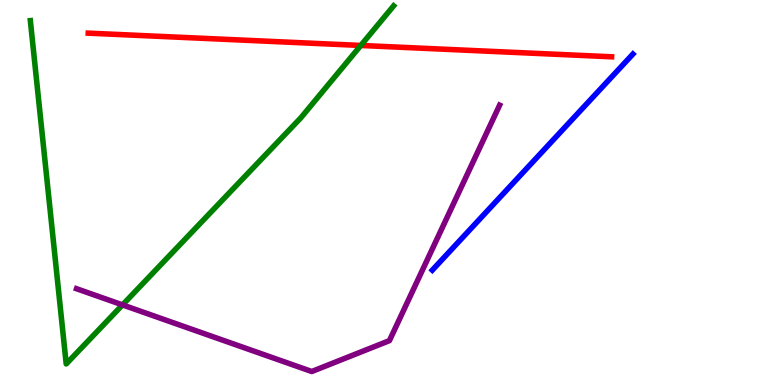[{'lines': ['blue', 'red'], 'intersections': []}, {'lines': ['green', 'red'], 'intersections': [{'x': 4.66, 'y': 8.82}]}, {'lines': ['purple', 'red'], 'intersections': []}, {'lines': ['blue', 'green'], 'intersections': []}, {'lines': ['blue', 'purple'], 'intersections': []}, {'lines': ['green', 'purple'], 'intersections': [{'x': 1.58, 'y': 2.08}]}]